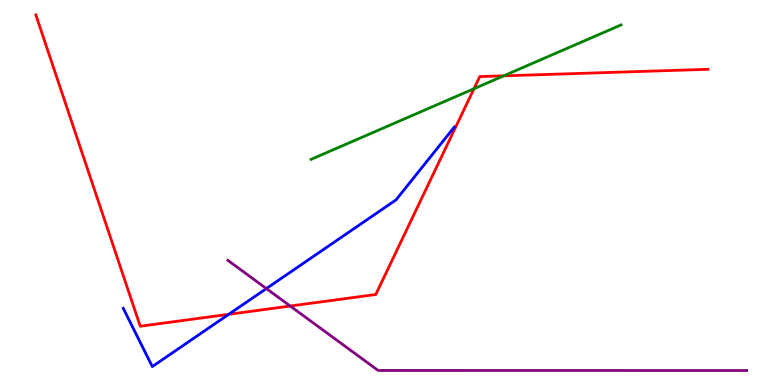[{'lines': ['blue', 'red'], 'intersections': [{'x': 2.95, 'y': 1.84}]}, {'lines': ['green', 'red'], 'intersections': [{'x': 6.12, 'y': 7.7}, {'x': 6.5, 'y': 8.03}]}, {'lines': ['purple', 'red'], 'intersections': [{'x': 3.74, 'y': 2.05}]}, {'lines': ['blue', 'green'], 'intersections': []}, {'lines': ['blue', 'purple'], 'intersections': [{'x': 3.44, 'y': 2.5}]}, {'lines': ['green', 'purple'], 'intersections': []}]